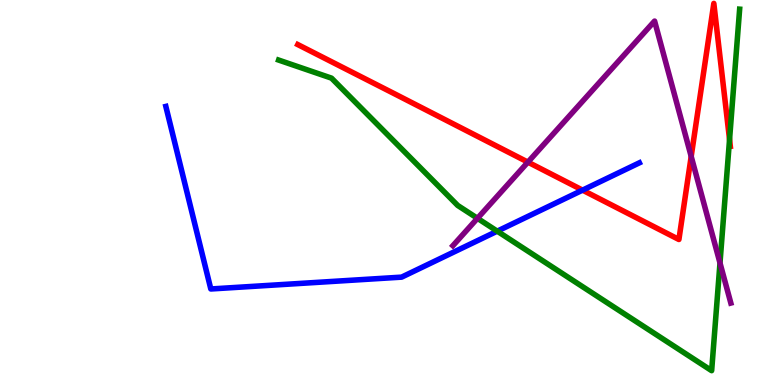[{'lines': ['blue', 'red'], 'intersections': [{'x': 7.52, 'y': 5.06}]}, {'lines': ['green', 'red'], 'intersections': [{'x': 9.41, 'y': 6.38}]}, {'lines': ['purple', 'red'], 'intersections': [{'x': 6.81, 'y': 5.79}, {'x': 8.92, 'y': 5.94}]}, {'lines': ['blue', 'green'], 'intersections': [{'x': 6.42, 'y': 4.0}]}, {'lines': ['blue', 'purple'], 'intersections': []}, {'lines': ['green', 'purple'], 'intersections': [{'x': 6.16, 'y': 4.33}, {'x': 9.29, 'y': 3.17}]}]